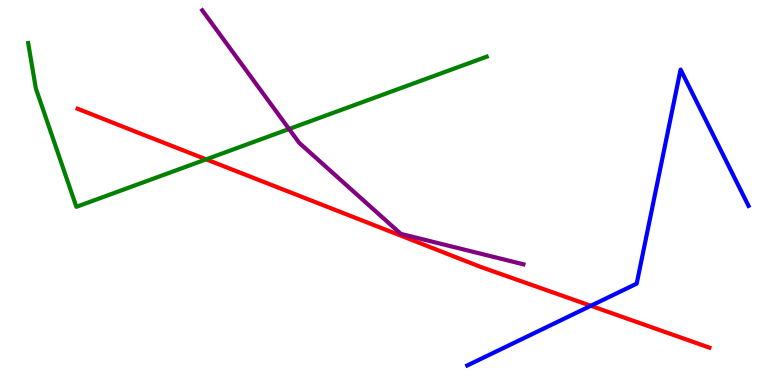[{'lines': ['blue', 'red'], 'intersections': [{'x': 7.62, 'y': 2.06}]}, {'lines': ['green', 'red'], 'intersections': [{'x': 2.66, 'y': 5.86}]}, {'lines': ['purple', 'red'], 'intersections': []}, {'lines': ['blue', 'green'], 'intersections': []}, {'lines': ['blue', 'purple'], 'intersections': []}, {'lines': ['green', 'purple'], 'intersections': [{'x': 3.73, 'y': 6.65}]}]